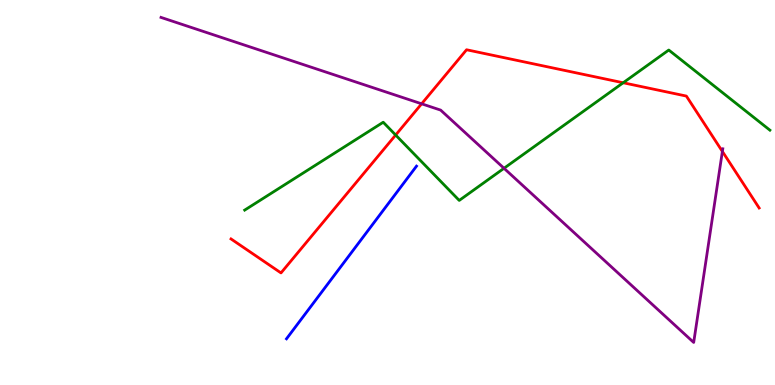[{'lines': ['blue', 'red'], 'intersections': []}, {'lines': ['green', 'red'], 'intersections': [{'x': 5.11, 'y': 6.49}, {'x': 8.04, 'y': 7.85}]}, {'lines': ['purple', 'red'], 'intersections': [{'x': 5.44, 'y': 7.3}, {'x': 9.32, 'y': 6.07}]}, {'lines': ['blue', 'green'], 'intersections': []}, {'lines': ['blue', 'purple'], 'intersections': []}, {'lines': ['green', 'purple'], 'intersections': [{'x': 6.5, 'y': 5.63}]}]